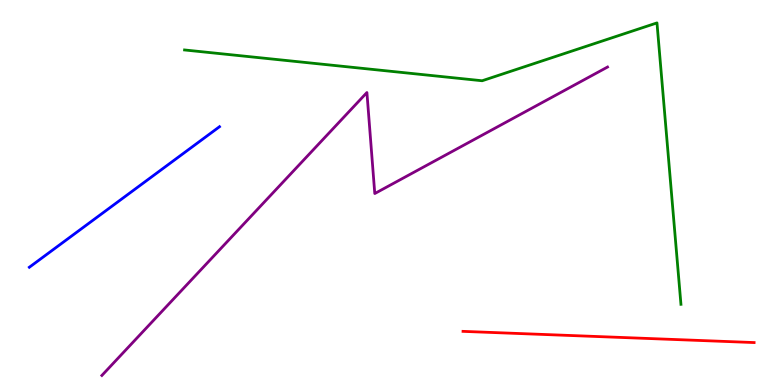[{'lines': ['blue', 'red'], 'intersections': []}, {'lines': ['green', 'red'], 'intersections': []}, {'lines': ['purple', 'red'], 'intersections': []}, {'lines': ['blue', 'green'], 'intersections': []}, {'lines': ['blue', 'purple'], 'intersections': []}, {'lines': ['green', 'purple'], 'intersections': []}]